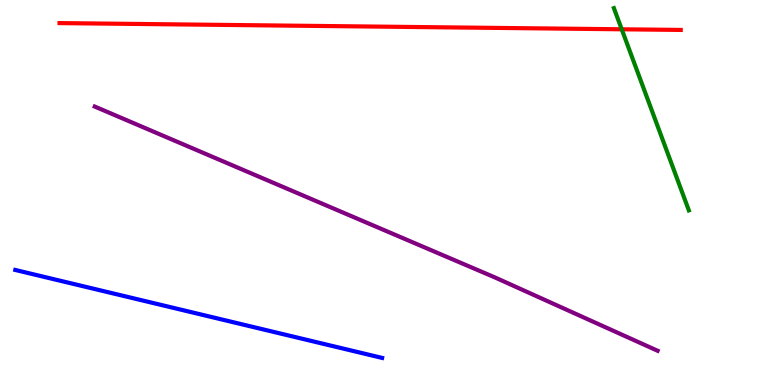[{'lines': ['blue', 'red'], 'intersections': []}, {'lines': ['green', 'red'], 'intersections': [{'x': 8.02, 'y': 9.24}]}, {'lines': ['purple', 'red'], 'intersections': []}, {'lines': ['blue', 'green'], 'intersections': []}, {'lines': ['blue', 'purple'], 'intersections': []}, {'lines': ['green', 'purple'], 'intersections': []}]